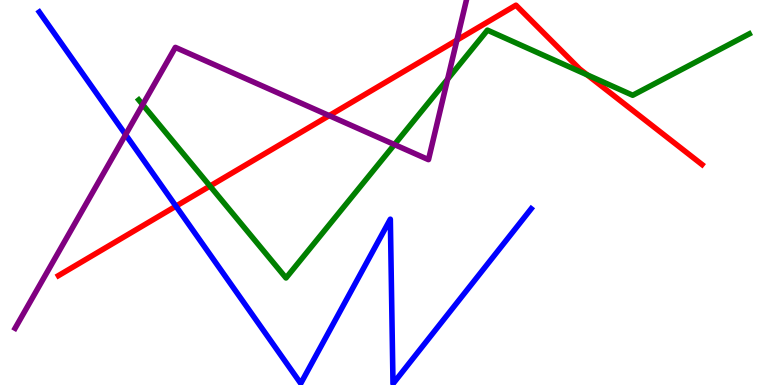[{'lines': ['blue', 'red'], 'intersections': [{'x': 2.27, 'y': 4.64}]}, {'lines': ['green', 'red'], 'intersections': [{'x': 2.71, 'y': 5.17}, {'x': 7.58, 'y': 8.06}]}, {'lines': ['purple', 'red'], 'intersections': [{'x': 4.25, 'y': 7.0}, {'x': 5.9, 'y': 8.96}]}, {'lines': ['blue', 'green'], 'intersections': []}, {'lines': ['blue', 'purple'], 'intersections': [{'x': 1.62, 'y': 6.5}]}, {'lines': ['green', 'purple'], 'intersections': [{'x': 1.84, 'y': 7.28}, {'x': 5.09, 'y': 6.25}, {'x': 5.78, 'y': 7.94}]}]